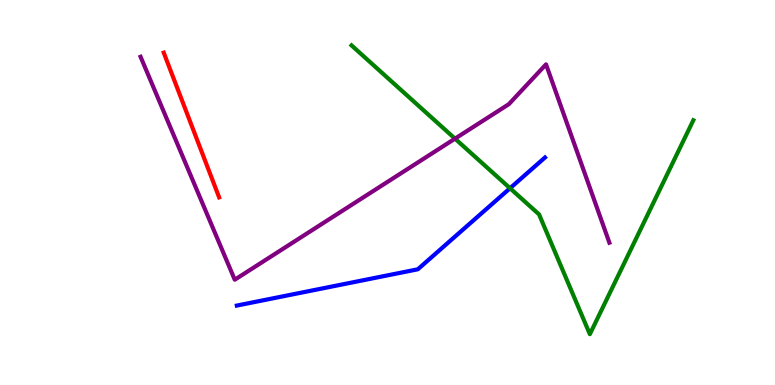[{'lines': ['blue', 'red'], 'intersections': []}, {'lines': ['green', 'red'], 'intersections': []}, {'lines': ['purple', 'red'], 'intersections': []}, {'lines': ['blue', 'green'], 'intersections': [{'x': 6.58, 'y': 5.11}]}, {'lines': ['blue', 'purple'], 'intersections': []}, {'lines': ['green', 'purple'], 'intersections': [{'x': 5.87, 'y': 6.4}]}]